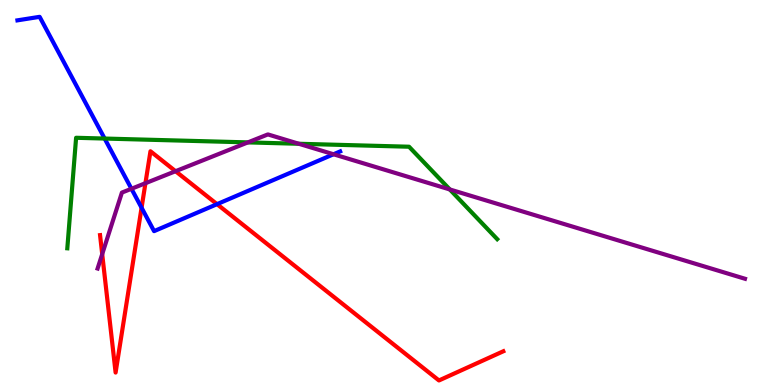[{'lines': ['blue', 'red'], 'intersections': [{'x': 1.83, 'y': 4.6}, {'x': 2.8, 'y': 4.7}]}, {'lines': ['green', 'red'], 'intersections': []}, {'lines': ['purple', 'red'], 'intersections': [{'x': 1.32, 'y': 3.4}, {'x': 1.88, 'y': 5.24}, {'x': 2.27, 'y': 5.55}]}, {'lines': ['blue', 'green'], 'intersections': [{'x': 1.35, 'y': 6.4}]}, {'lines': ['blue', 'purple'], 'intersections': [{'x': 1.7, 'y': 5.1}, {'x': 4.3, 'y': 5.99}]}, {'lines': ['green', 'purple'], 'intersections': [{'x': 3.2, 'y': 6.3}, {'x': 3.86, 'y': 6.27}, {'x': 5.8, 'y': 5.08}]}]